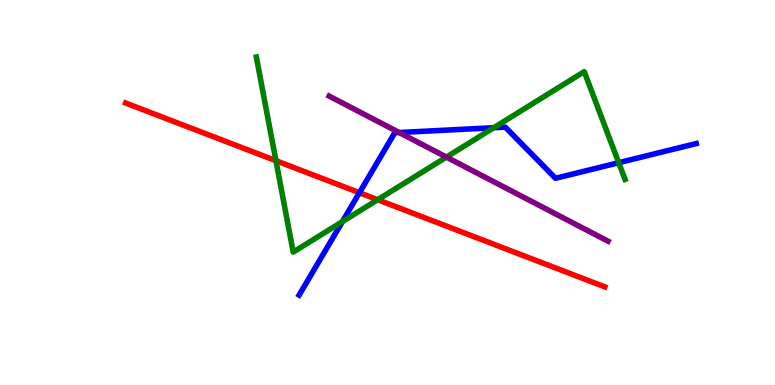[{'lines': ['blue', 'red'], 'intersections': [{'x': 4.64, 'y': 4.99}]}, {'lines': ['green', 'red'], 'intersections': [{'x': 3.56, 'y': 5.83}, {'x': 4.87, 'y': 4.81}]}, {'lines': ['purple', 'red'], 'intersections': []}, {'lines': ['blue', 'green'], 'intersections': [{'x': 4.42, 'y': 4.24}, {'x': 6.37, 'y': 6.68}, {'x': 7.98, 'y': 5.77}]}, {'lines': ['blue', 'purple'], 'intersections': [{'x': 5.15, 'y': 6.56}]}, {'lines': ['green', 'purple'], 'intersections': [{'x': 5.76, 'y': 5.92}]}]